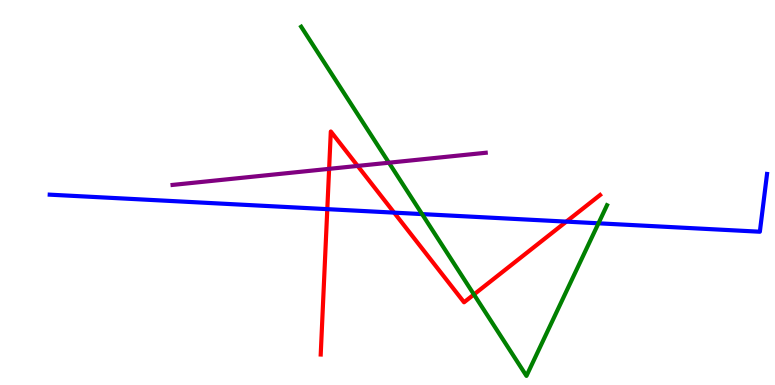[{'lines': ['blue', 'red'], 'intersections': [{'x': 4.22, 'y': 4.57}, {'x': 5.09, 'y': 4.48}, {'x': 7.31, 'y': 4.24}]}, {'lines': ['green', 'red'], 'intersections': [{'x': 6.12, 'y': 2.35}]}, {'lines': ['purple', 'red'], 'intersections': [{'x': 4.25, 'y': 5.61}, {'x': 4.62, 'y': 5.69}]}, {'lines': ['blue', 'green'], 'intersections': [{'x': 5.45, 'y': 4.44}, {'x': 7.72, 'y': 4.2}]}, {'lines': ['blue', 'purple'], 'intersections': []}, {'lines': ['green', 'purple'], 'intersections': [{'x': 5.02, 'y': 5.77}]}]